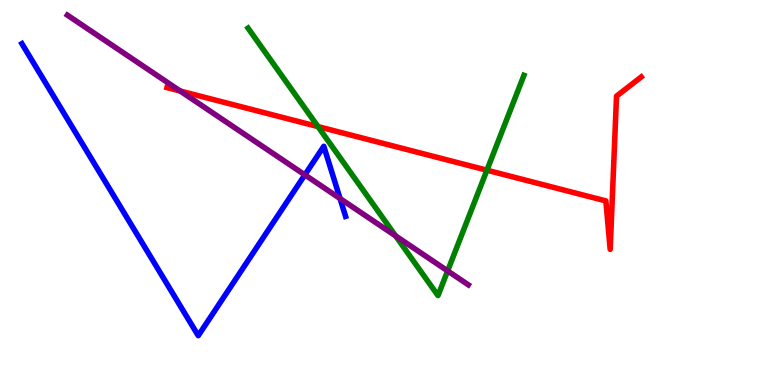[{'lines': ['blue', 'red'], 'intersections': []}, {'lines': ['green', 'red'], 'intersections': [{'x': 4.1, 'y': 6.71}, {'x': 6.28, 'y': 5.58}]}, {'lines': ['purple', 'red'], 'intersections': [{'x': 2.32, 'y': 7.64}]}, {'lines': ['blue', 'green'], 'intersections': []}, {'lines': ['blue', 'purple'], 'intersections': [{'x': 3.93, 'y': 5.46}, {'x': 4.39, 'y': 4.84}]}, {'lines': ['green', 'purple'], 'intersections': [{'x': 5.1, 'y': 3.87}, {'x': 5.78, 'y': 2.96}]}]